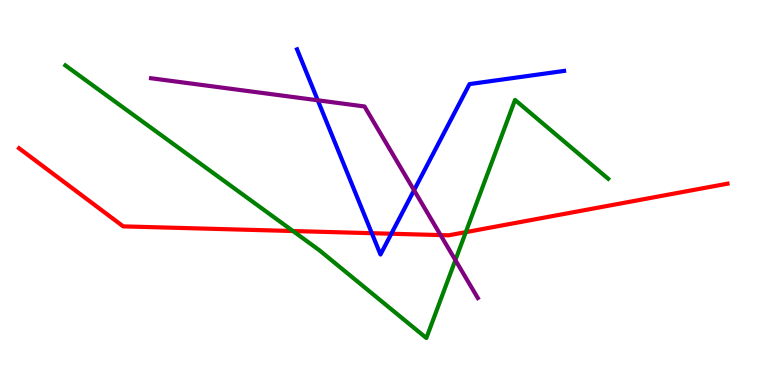[{'lines': ['blue', 'red'], 'intersections': [{'x': 4.8, 'y': 3.94}, {'x': 5.05, 'y': 3.93}]}, {'lines': ['green', 'red'], 'intersections': [{'x': 3.78, 'y': 4.0}, {'x': 6.01, 'y': 3.97}]}, {'lines': ['purple', 'red'], 'intersections': [{'x': 5.68, 'y': 3.89}]}, {'lines': ['blue', 'green'], 'intersections': []}, {'lines': ['blue', 'purple'], 'intersections': [{'x': 4.1, 'y': 7.4}, {'x': 5.34, 'y': 5.06}]}, {'lines': ['green', 'purple'], 'intersections': [{'x': 5.88, 'y': 3.24}]}]